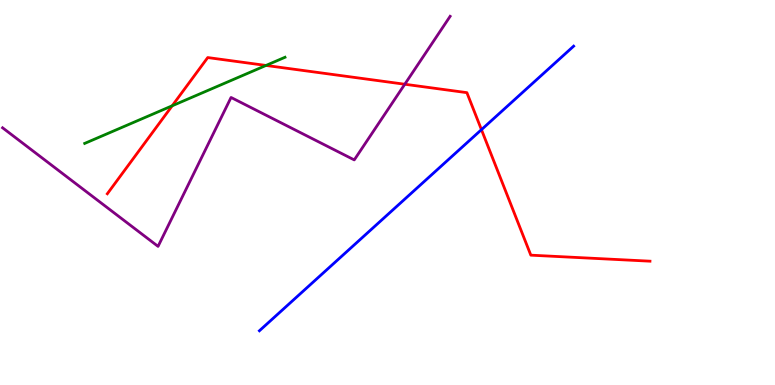[{'lines': ['blue', 'red'], 'intersections': [{'x': 6.21, 'y': 6.63}]}, {'lines': ['green', 'red'], 'intersections': [{'x': 2.22, 'y': 7.25}, {'x': 3.43, 'y': 8.3}]}, {'lines': ['purple', 'red'], 'intersections': [{'x': 5.22, 'y': 7.81}]}, {'lines': ['blue', 'green'], 'intersections': []}, {'lines': ['blue', 'purple'], 'intersections': []}, {'lines': ['green', 'purple'], 'intersections': []}]